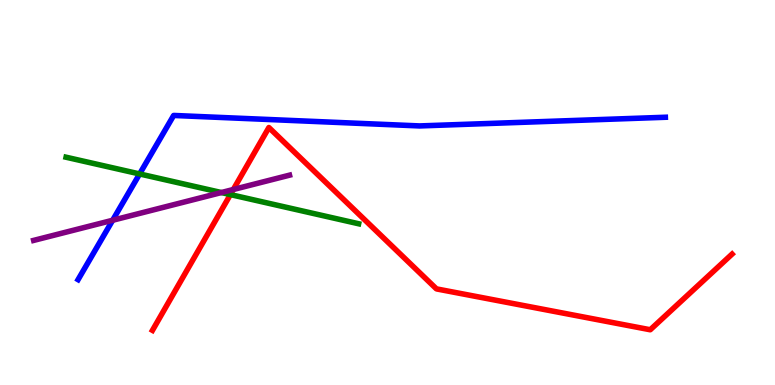[{'lines': ['blue', 'red'], 'intersections': []}, {'lines': ['green', 'red'], 'intersections': [{'x': 2.97, 'y': 4.95}]}, {'lines': ['purple', 'red'], 'intersections': [{'x': 3.01, 'y': 5.08}]}, {'lines': ['blue', 'green'], 'intersections': [{'x': 1.8, 'y': 5.48}]}, {'lines': ['blue', 'purple'], 'intersections': [{'x': 1.45, 'y': 4.28}]}, {'lines': ['green', 'purple'], 'intersections': [{'x': 2.86, 'y': 5.0}]}]